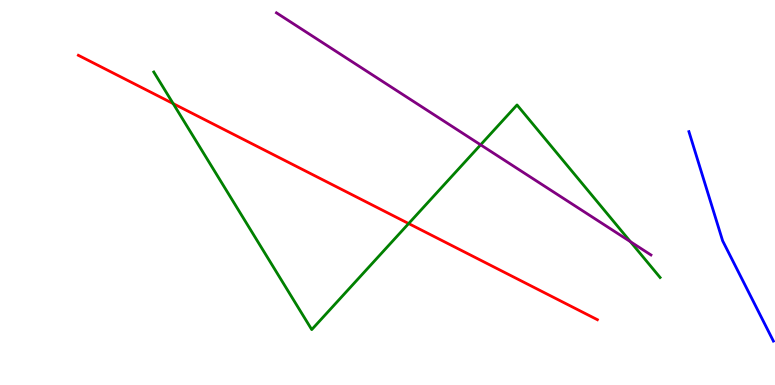[{'lines': ['blue', 'red'], 'intersections': []}, {'lines': ['green', 'red'], 'intersections': [{'x': 2.23, 'y': 7.31}, {'x': 5.27, 'y': 4.19}]}, {'lines': ['purple', 'red'], 'intersections': []}, {'lines': ['blue', 'green'], 'intersections': []}, {'lines': ['blue', 'purple'], 'intersections': []}, {'lines': ['green', 'purple'], 'intersections': [{'x': 6.2, 'y': 6.24}, {'x': 8.13, 'y': 3.72}]}]